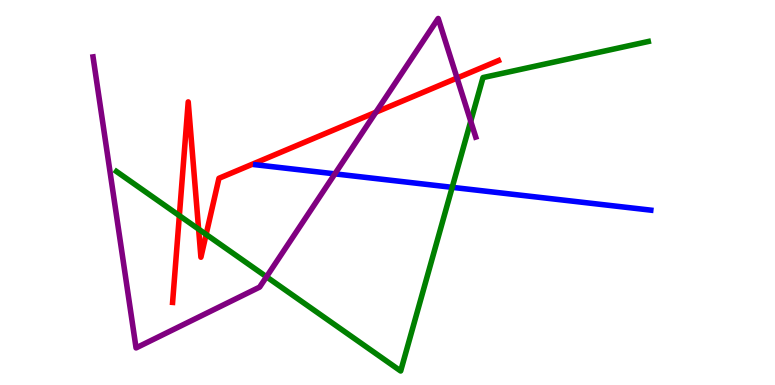[{'lines': ['blue', 'red'], 'intersections': []}, {'lines': ['green', 'red'], 'intersections': [{'x': 2.31, 'y': 4.4}, {'x': 2.56, 'y': 4.05}, {'x': 2.66, 'y': 3.91}]}, {'lines': ['purple', 'red'], 'intersections': [{'x': 4.85, 'y': 7.09}, {'x': 5.9, 'y': 7.97}]}, {'lines': ['blue', 'green'], 'intersections': [{'x': 5.83, 'y': 5.13}]}, {'lines': ['blue', 'purple'], 'intersections': [{'x': 4.32, 'y': 5.48}]}, {'lines': ['green', 'purple'], 'intersections': [{'x': 3.44, 'y': 2.81}, {'x': 6.07, 'y': 6.85}]}]